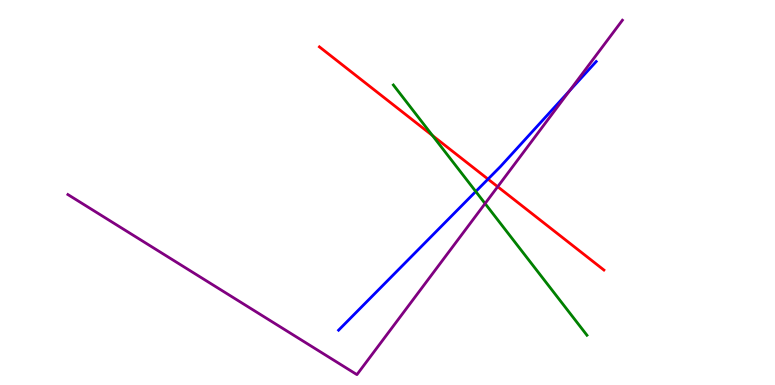[{'lines': ['blue', 'red'], 'intersections': [{'x': 6.3, 'y': 5.35}]}, {'lines': ['green', 'red'], 'intersections': [{'x': 5.58, 'y': 6.48}]}, {'lines': ['purple', 'red'], 'intersections': [{'x': 6.42, 'y': 5.15}]}, {'lines': ['blue', 'green'], 'intersections': [{'x': 6.14, 'y': 5.03}]}, {'lines': ['blue', 'purple'], 'intersections': [{'x': 7.35, 'y': 7.64}]}, {'lines': ['green', 'purple'], 'intersections': [{'x': 6.26, 'y': 4.71}]}]